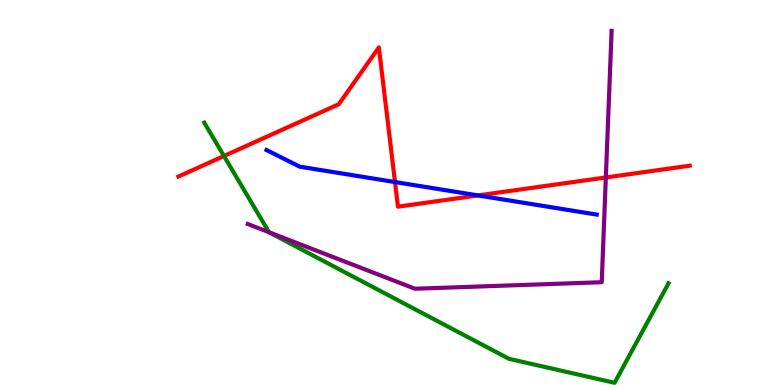[{'lines': ['blue', 'red'], 'intersections': [{'x': 5.1, 'y': 5.27}, {'x': 6.17, 'y': 4.92}]}, {'lines': ['green', 'red'], 'intersections': [{'x': 2.89, 'y': 5.95}]}, {'lines': ['purple', 'red'], 'intersections': [{'x': 7.82, 'y': 5.39}]}, {'lines': ['blue', 'green'], 'intersections': []}, {'lines': ['blue', 'purple'], 'intersections': []}, {'lines': ['green', 'purple'], 'intersections': [{'x': 3.47, 'y': 3.97}]}]